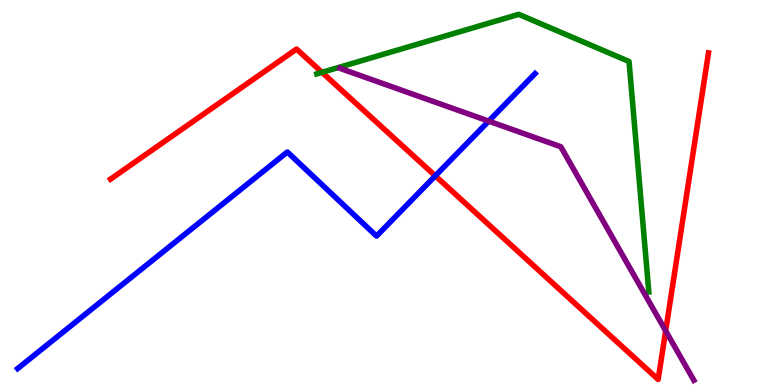[{'lines': ['blue', 'red'], 'intersections': [{'x': 5.62, 'y': 5.43}]}, {'lines': ['green', 'red'], 'intersections': [{'x': 4.16, 'y': 8.12}]}, {'lines': ['purple', 'red'], 'intersections': [{'x': 8.59, 'y': 1.41}]}, {'lines': ['blue', 'green'], 'intersections': []}, {'lines': ['blue', 'purple'], 'intersections': [{'x': 6.31, 'y': 6.85}]}, {'lines': ['green', 'purple'], 'intersections': []}]